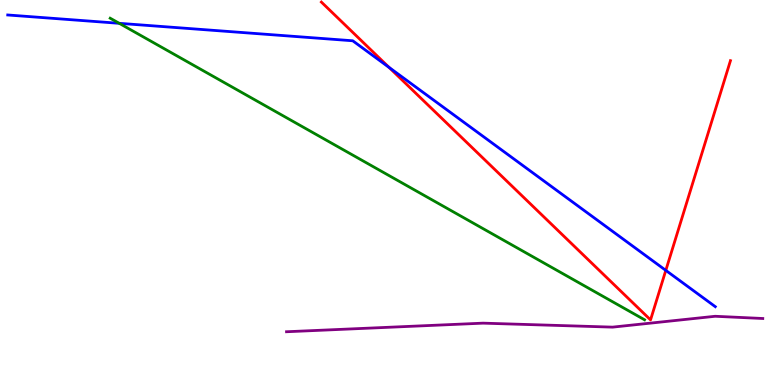[{'lines': ['blue', 'red'], 'intersections': [{'x': 5.02, 'y': 8.25}, {'x': 8.59, 'y': 2.98}]}, {'lines': ['green', 'red'], 'intersections': []}, {'lines': ['purple', 'red'], 'intersections': []}, {'lines': ['blue', 'green'], 'intersections': [{'x': 1.54, 'y': 9.39}]}, {'lines': ['blue', 'purple'], 'intersections': []}, {'lines': ['green', 'purple'], 'intersections': []}]